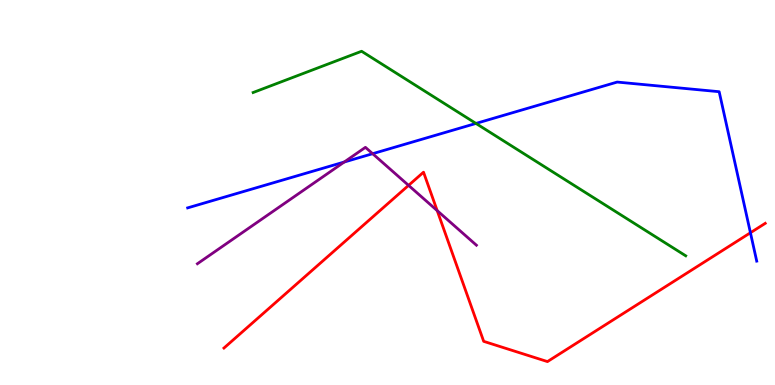[{'lines': ['blue', 'red'], 'intersections': [{'x': 9.68, 'y': 3.95}]}, {'lines': ['green', 'red'], 'intersections': []}, {'lines': ['purple', 'red'], 'intersections': [{'x': 5.27, 'y': 5.19}, {'x': 5.64, 'y': 4.53}]}, {'lines': ['blue', 'green'], 'intersections': [{'x': 6.14, 'y': 6.79}]}, {'lines': ['blue', 'purple'], 'intersections': [{'x': 4.44, 'y': 5.79}, {'x': 4.81, 'y': 6.01}]}, {'lines': ['green', 'purple'], 'intersections': []}]